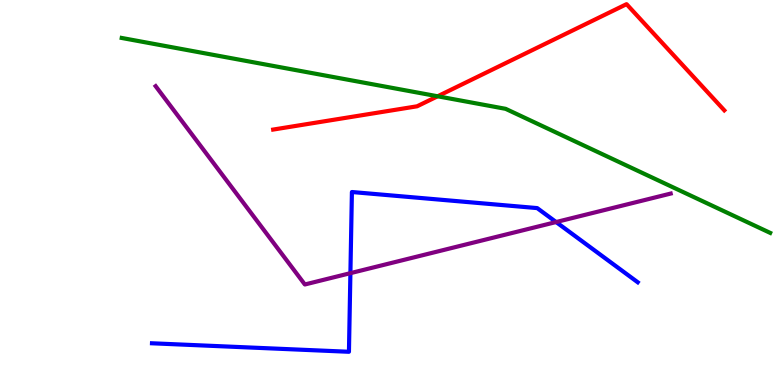[{'lines': ['blue', 'red'], 'intersections': []}, {'lines': ['green', 'red'], 'intersections': [{'x': 5.65, 'y': 7.5}]}, {'lines': ['purple', 'red'], 'intersections': []}, {'lines': ['blue', 'green'], 'intersections': []}, {'lines': ['blue', 'purple'], 'intersections': [{'x': 4.52, 'y': 2.9}, {'x': 7.18, 'y': 4.23}]}, {'lines': ['green', 'purple'], 'intersections': []}]